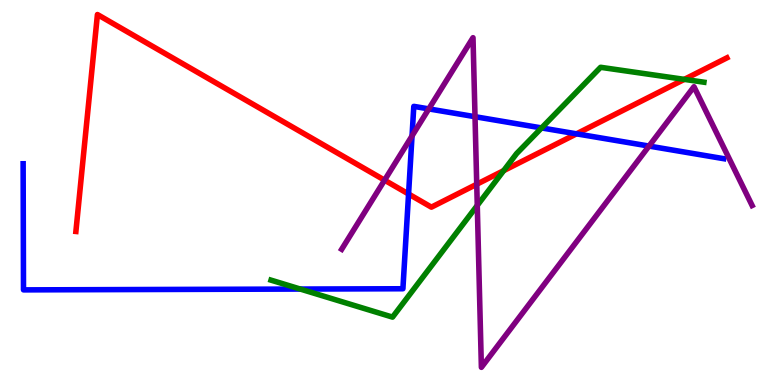[{'lines': ['blue', 'red'], 'intersections': [{'x': 5.27, 'y': 4.96}, {'x': 7.44, 'y': 6.52}]}, {'lines': ['green', 'red'], 'intersections': [{'x': 6.5, 'y': 5.57}, {'x': 8.83, 'y': 7.94}]}, {'lines': ['purple', 'red'], 'intersections': [{'x': 4.96, 'y': 5.32}, {'x': 6.15, 'y': 5.21}]}, {'lines': ['blue', 'green'], 'intersections': [{'x': 3.87, 'y': 2.49}, {'x': 6.99, 'y': 6.68}]}, {'lines': ['blue', 'purple'], 'intersections': [{'x': 5.32, 'y': 6.47}, {'x': 5.53, 'y': 7.17}, {'x': 6.13, 'y': 6.97}, {'x': 8.37, 'y': 6.21}]}, {'lines': ['green', 'purple'], 'intersections': [{'x': 6.16, 'y': 4.66}]}]